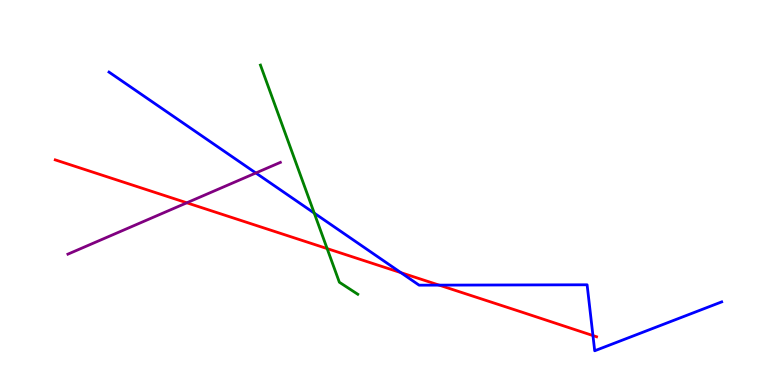[{'lines': ['blue', 'red'], 'intersections': [{'x': 5.17, 'y': 2.92}, {'x': 5.67, 'y': 2.59}, {'x': 7.65, 'y': 1.28}]}, {'lines': ['green', 'red'], 'intersections': [{'x': 4.22, 'y': 3.54}]}, {'lines': ['purple', 'red'], 'intersections': [{'x': 2.41, 'y': 4.73}]}, {'lines': ['blue', 'green'], 'intersections': [{'x': 4.05, 'y': 4.46}]}, {'lines': ['blue', 'purple'], 'intersections': [{'x': 3.3, 'y': 5.51}]}, {'lines': ['green', 'purple'], 'intersections': []}]